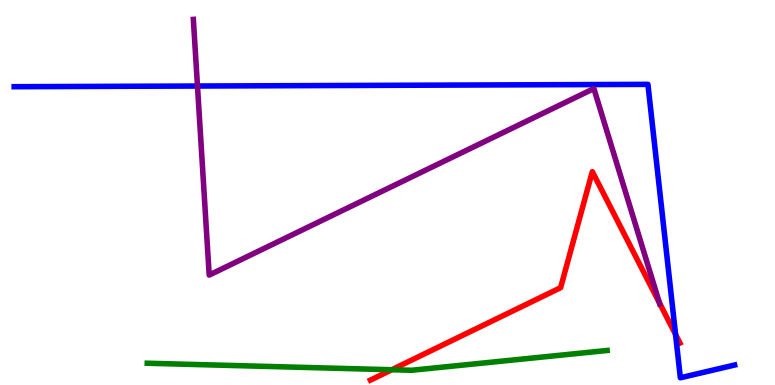[{'lines': ['blue', 'red'], 'intersections': [{'x': 8.72, 'y': 1.31}]}, {'lines': ['green', 'red'], 'intersections': [{'x': 5.06, 'y': 0.397}]}, {'lines': ['purple', 'red'], 'intersections': [{'x': 8.51, 'y': 2.13}]}, {'lines': ['blue', 'green'], 'intersections': []}, {'lines': ['blue', 'purple'], 'intersections': [{'x': 2.55, 'y': 7.77}]}, {'lines': ['green', 'purple'], 'intersections': []}]